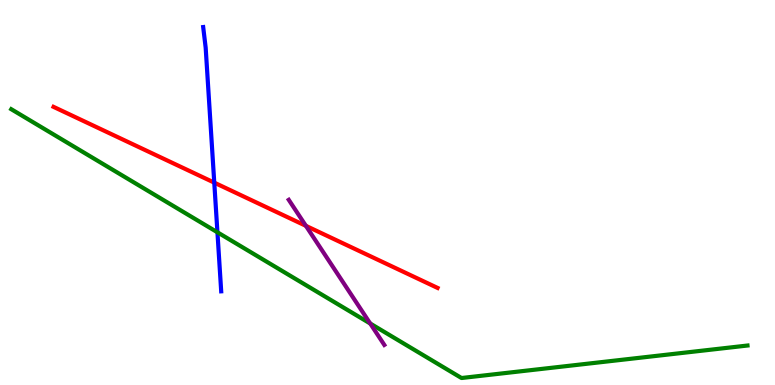[{'lines': ['blue', 'red'], 'intersections': [{'x': 2.76, 'y': 5.26}]}, {'lines': ['green', 'red'], 'intersections': []}, {'lines': ['purple', 'red'], 'intersections': [{'x': 3.95, 'y': 4.13}]}, {'lines': ['blue', 'green'], 'intersections': [{'x': 2.81, 'y': 3.97}]}, {'lines': ['blue', 'purple'], 'intersections': []}, {'lines': ['green', 'purple'], 'intersections': [{'x': 4.78, 'y': 1.6}]}]